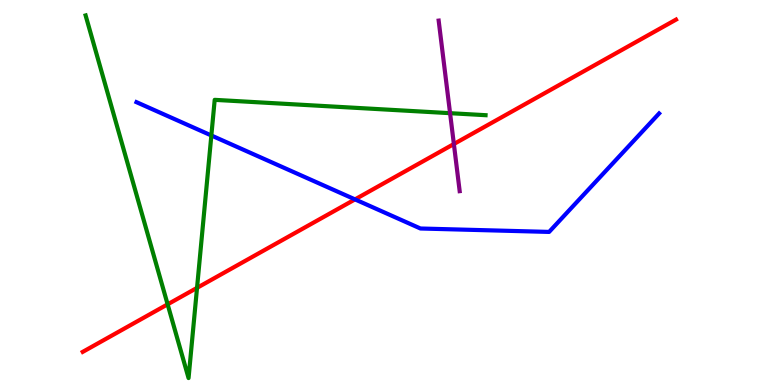[{'lines': ['blue', 'red'], 'intersections': [{'x': 4.58, 'y': 4.82}]}, {'lines': ['green', 'red'], 'intersections': [{'x': 2.16, 'y': 2.1}, {'x': 2.54, 'y': 2.52}]}, {'lines': ['purple', 'red'], 'intersections': [{'x': 5.86, 'y': 6.26}]}, {'lines': ['blue', 'green'], 'intersections': [{'x': 2.73, 'y': 6.48}]}, {'lines': ['blue', 'purple'], 'intersections': []}, {'lines': ['green', 'purple'], 'intersections': [{'x': 5.81, 'y': 7.06}]}]